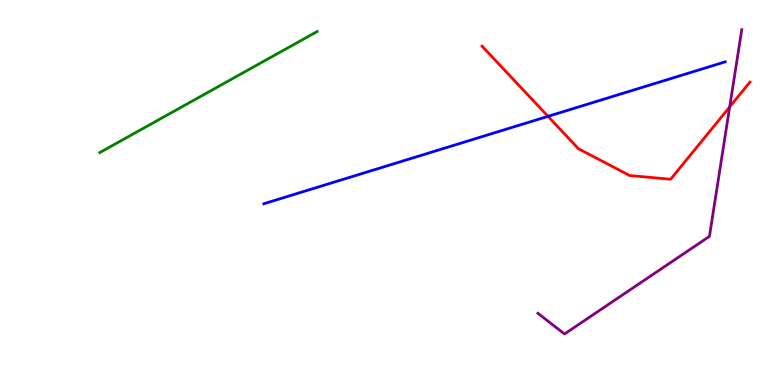[{'lines': ['blue', 'red'], 'intersections': [{'x': 7.07, 'y': 6.98}]}, {'lines': ['green', 'red'], 'intersections': []}, {'lines': ['purple', 'red'], 'intersections': [{'x': 9.42, 'y': 7.22}]}, {'lines': ['blue', 'green'], 'intersections': []}, {'lines': ['blue', 'purple'], 'intersections': []}, {'lines': ['green', 'purple'], 'intersections': []}]